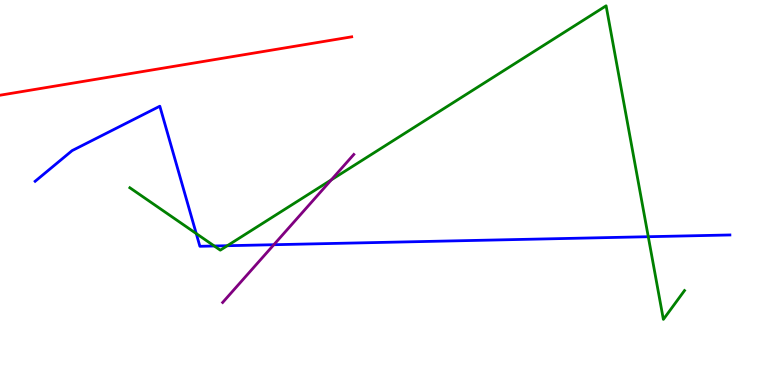[{'lines': ['blue', 'red'], 'intersections': []}, {'lines': ['green', 'red'], 'intersections': []}, {'lines': ['purple', 'red'], 'intersections': []}, {'lines': ['blue', 'green'], 'intersections': [{'x': 2.53, 'y': 3.93}, {'x': 2.76, 'y': 3.61}, {'x': 2.93, 'y': 3.62}, {'x': 8.36, 'y': 3.85}]}, {'lines': ['blue', 'purple'], 'intersections': [{'x': 3.53, 'y': 3.64}]}, {'lines': ['green', 'purple'], 'intersections': [{'x': 4.28, 'y': 5.33}]}]